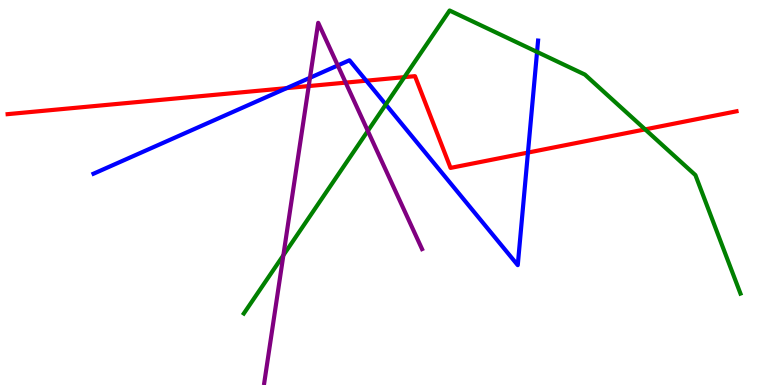[{'lines': ['blue', 'red'], 'intersections': [{'x': 3.7, 'y': 7.71}, {'x': 4.73, 'y': 7.9}, {'x': 6.81, 'y': 6.04}]}, {'lines': ['green', 'red'], 'intersections': [{'x': 5.22, 'y': 8.0}, {'x': 8.32, 'y': 6.64}]}, {'lines': ['purple', 'red'], 'intersections': [{'x': 3.98, 'y': 7.76}, {'x': 4.46, 'y': 7.85}]}, {'lines': ['blue', 'green'], 'intersections': [{'x': 4.98, 'y': 7.29}, {'x': 6.93, 'y': 8.65}]}, {'lines': ['blue', 'purple'], 'intersections': [{'x': 4.0, 'y': 7.98}, {'x': 4.36, 'y': 8.3}]}, {'lines': ['green', 'purple'], 'intersections': [{'x': 3.66, 'y': 3.37}, {'x': 4.75, 'y': 6.6}]}]